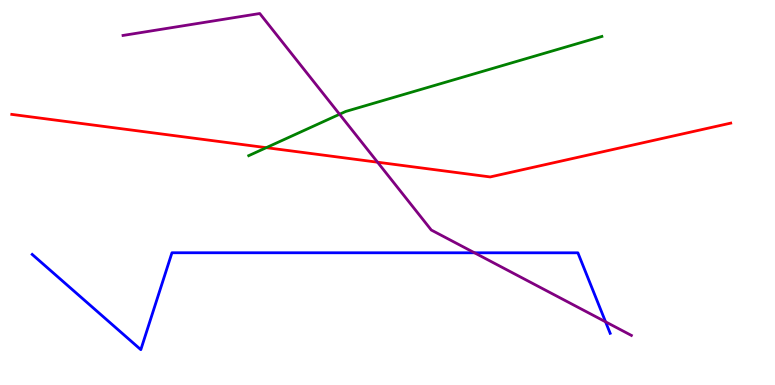[{'lines': ['blue', 'red'], 'intersections': []}, {'lines': ['green', 'red'], 'intersections': [{'x': 3.44, 'y': 6.16}]}, {'lines': ['purple', 'red'], 'intersections': [{'x': 4.87, 'y': 5.79}]}, {'lines': ['blue', 'green'], 'intersections': []}, {'lines': ['blue', 'purple'], 'intersections': [{'x': 6.12, 'y': 3.43}, {'x': 7.81, 'y': 1.64}]}, {'lines': ['green', 'purple'], 'intersections': [{'x': 4.38, 'y': 7.03}]}]